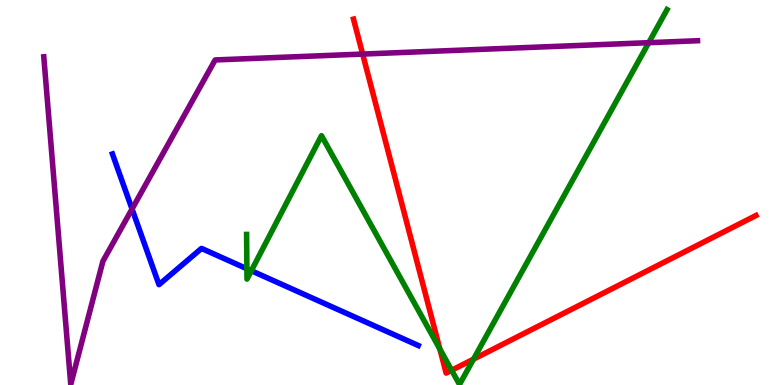[{'lines': ['blue', 'red'], 'intersections': []}, {'lines': ['green', 'red'], 'intersections': [{'x': 5.68, 'y': 0.935}, {'x': 5.83, 'y': 0.382}, {'x': 6.11, 'y': 0.671}]}, {'lines': ['purple', 'red'], 'intersections': [{'x': 4.68, 'y': 8.6}]}, {'lines': ['blue', 'green'], 'intersections': [{'x': 3.19, 'y': 3.02}, {'x': 3.24, 'y': 2.97}]}, {'lines': ['blue', 'purple'], 'intersections': [{'x': 1.7, 'y': 4.57}]}, {'lines': ['green', 'purple'], 'intersections': [{'x': 8.37, 'y': 8.89}]}]